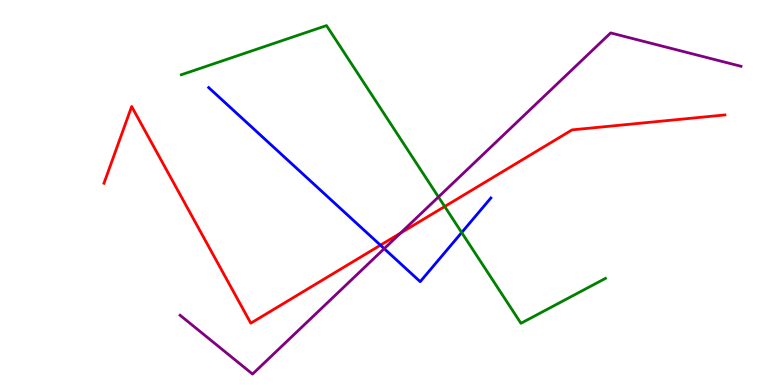[{'lines': ['blue', 'red'], 'intersections': [{'x': 4.91, 'y': 3.63}]}, {'lines': ['green', 'red'], 'intersections': [{'x': 5.74, 'y': 4.64}]}, {'lines': ['purple', 'red'], 'intersections': [{'x': 5.17, 'y': 3.95}]}, {'lines': ['blue', 'green'], 'intersections': [{'x': 5.96, 'y': 3.96}]}, {'lines': ['blue', 'purple'], 'intersections': [{'x': 4.96, 'y': 3.54}]}, {'lines': ['green', 'purple'], 'intersections': [{'x': 5.66, 'y': 4.88}]}]